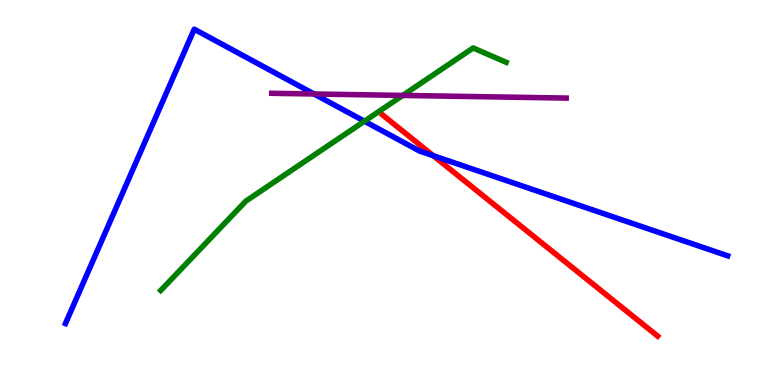[{'lines': ['blue', 'red'], 'intersections': [{'x': 5.59, 'y': 5.96}]}, {'lines': ['green', 'red'], 'intersections': []}, {'lines': ['purple', 'red'], 'intersections': []}, {'lines': ['blue', 'green'], 'intersections': [{'x': 4.7, 'y': 6.85}]}, {'lines': ['blue', 'purple'], 'intersections': [{'x': 4.05, 'y': 7.56}]}, {'lines': ['green', 'purple'], 'intersections': [{'x': 5.2, 'y': 7.52}]}]